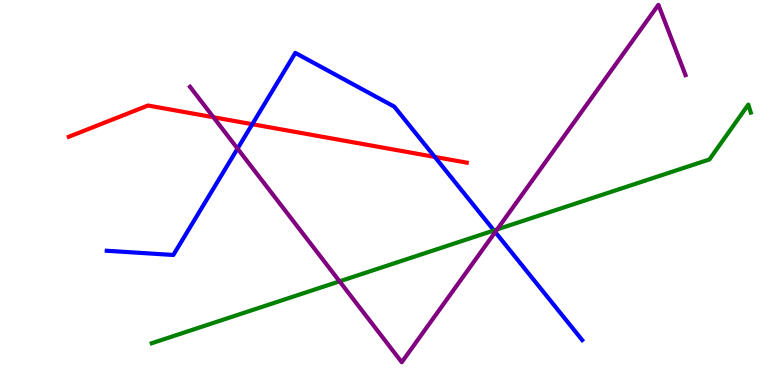[{'lines': ['blue', 'red'], 'intersections': [{'x': 3.26, 'y': 6.77}, {'x': 5.61, 'y': 5.92}]}, {'lines': ['green', 'red'], 'intersections': []}, {'lines': ['purple', 'red'], 'intersections': [{'x': 2.75, 'y': 6.95}]}, {'lines': ['blue', 'green'], 'intersections': [{'x': 6.37, 'y': 4.01}]}, {'lines': ['blue', 'purple'], 'intersections': [{'x': 3.07, 'y': 6.14}, {'x': 6.39, 'y': 3.97}]}, {'lines': ['green', 'purple'], 'intersections': [{'x': 4.38, 'y': 2.69}, {'x': 6.41, 'y': 4.04}]}]